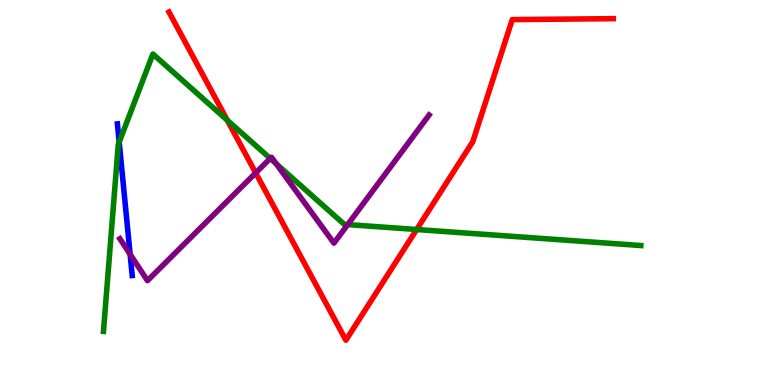[{'lines': ['blue', 'red'], 'intersections': []}, {'lines': ['green', 'red'], 'intersections': [{'x': 2.93, 'y': 6.88}, {'x': 5.38, 'y': 4.04}]}, {'lines': ['purple', 'red'], 'intersections': [{'x': 3.3, 'y': 5.51}]}, {'lines': ['blue', 'green'], 'intersections': [{'x': 1.54, 'y': 6.31}]}, {'lines': ['blue', 'purple'], 'intersections': [{'x': 1.68, 'y': 3.4}]}, {'lines': ['green', 'purple'], 'intersections': [{'x': 3.49, 'y': 5.88}, {'x': 3.56, 'y': 5.75}, {'x': 4.49, 'y': 4.17}]}]